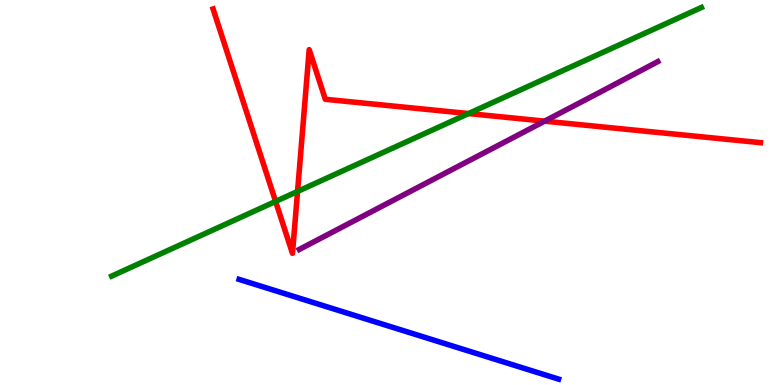[{'lines': ['blue', 'red'], 'intersections': []}, {'lines': ['green', 'red'], 'intersections': [{'x': 3.56, 'y': 4.77}, {'x': 3.84, 'y': 5.03}, {'x': 6.05, 'y': 7.05}]}, {'lines': ['purple', 'red'], 'intersections': [{'x': 7.03, 'y': 6.85}]}, {'lines': ['blue', 'green'], 'intersections': []}, {'lines': ['blue', 'purple'], 'intersections': []}, {'lines': ['green', 'purple'], 'intersections': []}]